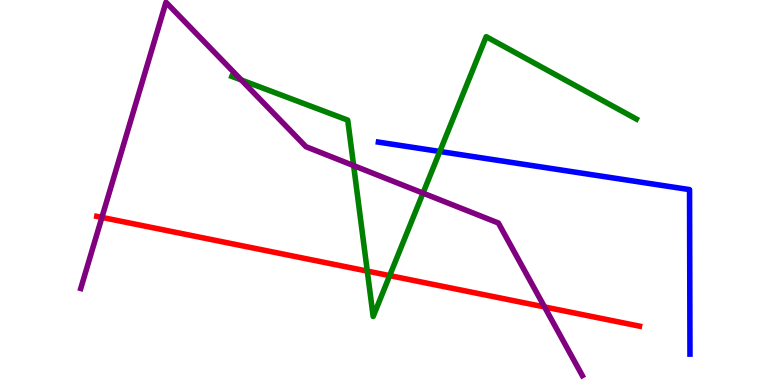[{'lines': ['blue', 'red'], 'intersections': []}, {'lines': ['green', 'red'], 'intersections': [{'x': 4.74, 'y': 2.96}, {'x': 5.03, 'y': 2.84}]}, {'lines': ['purple', 'red'], 'intersections': [{'x': 1.31, 'y': 4.35}, {'x': 7.03, 'y': 2.03}]}, {'lines': ['blue', 'green'], 'intersections': [{'x': 5.68, 'y': 6.07}]}, {'lines': ['blue', 'purple'], 'intersections': []}, {'lines': ['green', 'purple'], 'intersections': [{'x': 3.11, 'y': 7.92}, {'x': 4.56, 'y': 5.7}, {'x': 5.46, 'y': 4.98}]}]